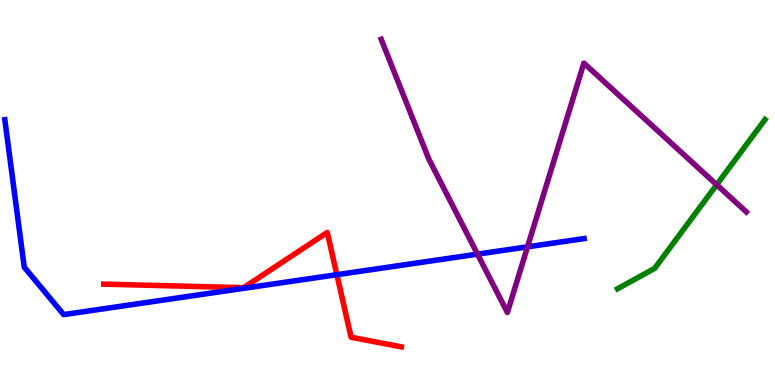[{'lines': ['blue', 'red'], 'intersections': [{'x': 4.35, 'y': 2.87}]}, {'lines': ['green', 'red'], 'intersections': []}, {'lines': ['purple', 'red'], 'intersections': []}, {'lines': ['blue', 'green'], 'intersections': []}, {'lines': ['blue', 'purple'], 'intersections': [{'x': 6.16, 'y': 3.4}, {'x': 6.81, 'y': 3.59}]}, {'lines': ['green', 'purple'], 'intersections': [{'x': 9.25, 'y': 5.2}]}]